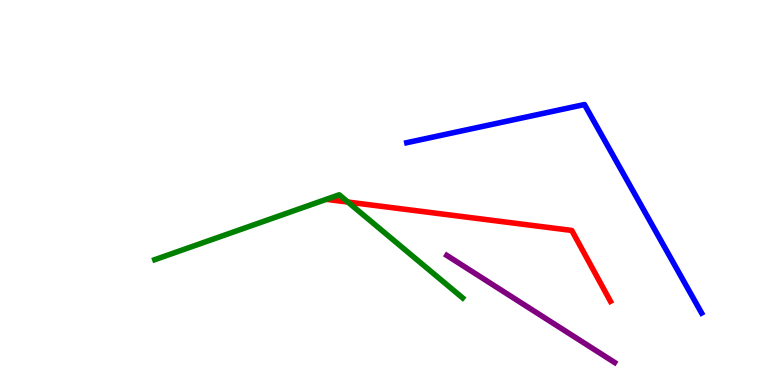[{'lines': ['blue', 'red'], 'intersections': []}, {'lines': ['green', 'red'], 'intersections': [{'x': 4.49, 'y': 4.75}]}, {'lines': ['purple', 'red'], 'intersections': []}, {'lines': ['blue', 'green'], 'intersections': []}, {'lines': ['blue', 'purple'], 'intersections': []}, {'lines': ['green', 'purple'], 'intersections': []}]